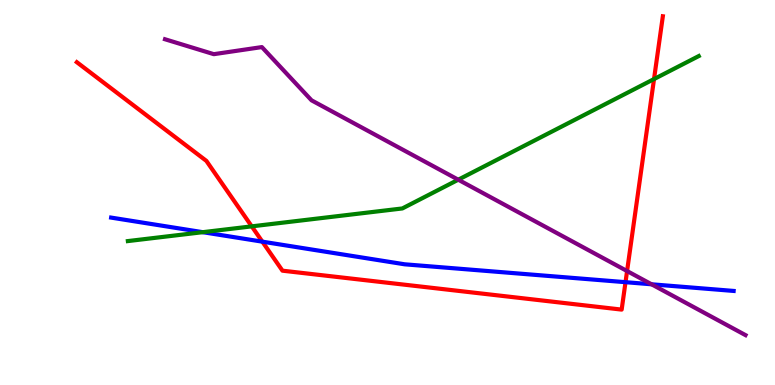[{'lines': ['blue', 'red'], 'intersections': [{'x': 3.39, 'y': 3.72}, {'x': 8.07, 'y': 2.67}]}, {'lines': ['green', 'red'], 'intersections': [{'x': 3.25, 'y': 4.12}, {'x': 8.44, 'y': 7.95}]}, {'lines': ['purple', 'red'], 'intersections': [{'x': 8.09, 'y': 2.96}]}, {'lines': ['blue', 'green'], 'intersections': [{'x': 2.62, 'y': 3.97}]}, {'lines': ['blue', 'purple'], 'intersections': [{'x': 8.41, 'y': 2.62}]}, {'lines': ['green', 'purple'], 'intersections': [{'x': 5.91, 'y': 5.33}]}]